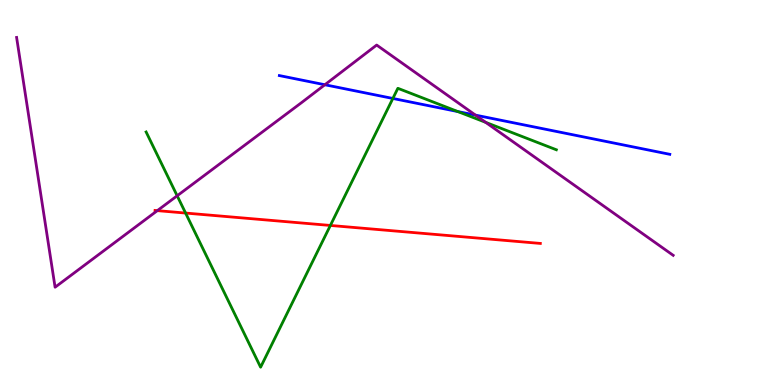[{'lines': ['blue', 'red'], 'intersections': []}, {'lines': ['green', 'red'], 'intersections': [{'x': 2.39, 'y': 4.47}, {'x': 4.26, 'y': 4.14}]}, {'lines': ['purple', 'red'], 'intersections': [{'x': 2.03, 'y': 4.53}]}, {'lines': ['blue', 'green'], 'intersections': [{'x': 5.07, 'y': 7.44}, {'x': 5.91, 'y': 7.1}]}, {'lines': ['blue', 'purple'], 'intersections': [{'x': 4.19, 'y': 7.8}, {'x': 6.14, 'y': 7.01}]}, {'lines': ['green', 'purple'], 'intersections': [{'x': 2.29, 'y': 4.91}, {'x': 6.27, 'y': 6.82}]}]